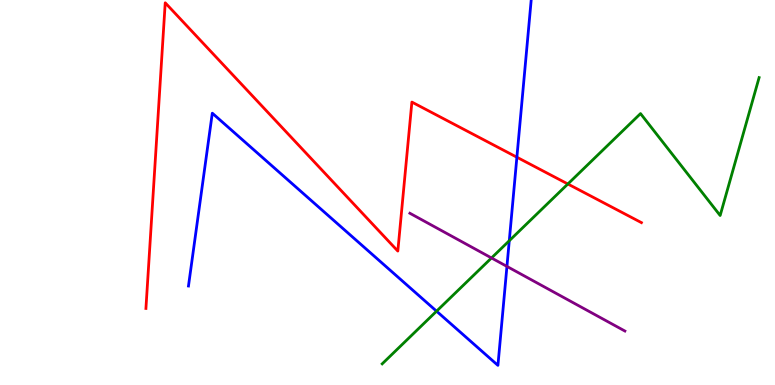[{'lines': ['blue', 'red'], 'intersections': [{'x': 6.67, 'y': 5.92}]}, {'lines': ['green', 'red'], 'intersections': [{'x': 7.33, 'y': 5.22}]}, {'lines': ['purple', 'red'], 'intersections': []}, {'lines': ['blue', 'green'], 'intersections': [{'x': 5.63, 'y': 1.92}, {'x': 6.57, 'y': 3.75}]}, {'lines': ['blue', 'purple'], 'intersections': [{'x': 6.54, 'y': 3.08}]}, {'lines': ['green', 'purple'], 'intersections': [{'x': 6.34, 'y': 3.3}]}]